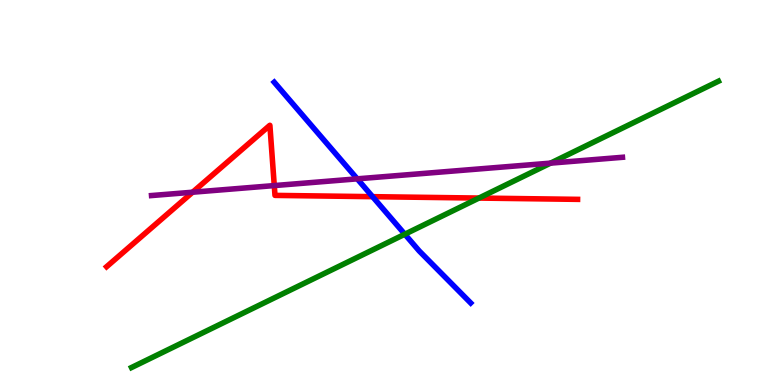[{'lines': ['blue', 'red'], 'intersections': [{'x': 4.81, 'y': 4.89}]}, {'lines': ['green', 'red'], 'intersections': [{'x': 6.18, 'y': 4.86}]}, {'lines': ['purple', 'red'], 'intersections': [{'x': 2.49, 'y': 5.01}, {'x': 3.54, 'y': 5.18}]}, {'lines': ['blue', 'green'], 'intersections': [{'x': 5.22, 'y': 3.92}]}, {'lines': ['blue', 'purple'], 'intersections': [{'x': 4.61, 'y': 5.35}]}, {'lines': ['green', 'purple'], 'intersections': [{'x': 7.1, 'y': 5.76}]}]